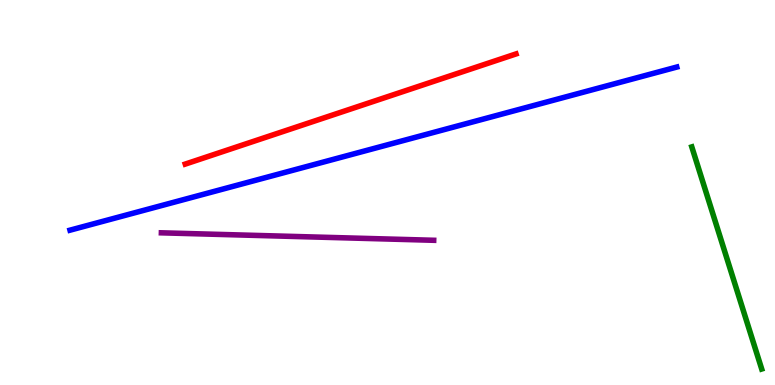[{'lines': ['blue', 'red'], 'intersections': []}, {'lines': ['green', 'red'], 'intersections': []}, {'lines': ['purple', 'red'], 'intersections': []}, {'lines': ['blue', 'green'], 'intersections': []}, {'lines': ['blue', 'purple'], 'intersections': []}, {'lines': ['green', 'purple'], 'intersections': []}]